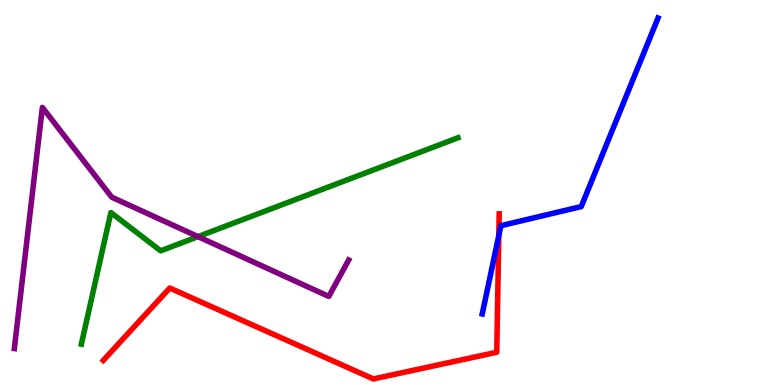[{'lines': ['blue', 'red'], 'intersections': [{'x': 6.44, 'y': 3.88}]}, {'lines': ['green', 'red'], 'intersections': []}, {'lines': ['purple', 'red'], 'intersections': []}, {'lines': ['blue', 'green'], 'intersections': []}, {'lines': ['blue', 'purple'], 'intersections': []}, {'lines': ['green', 'purple'], 'intersections': [{'x': 2.55, 'y': 3.85}]}]